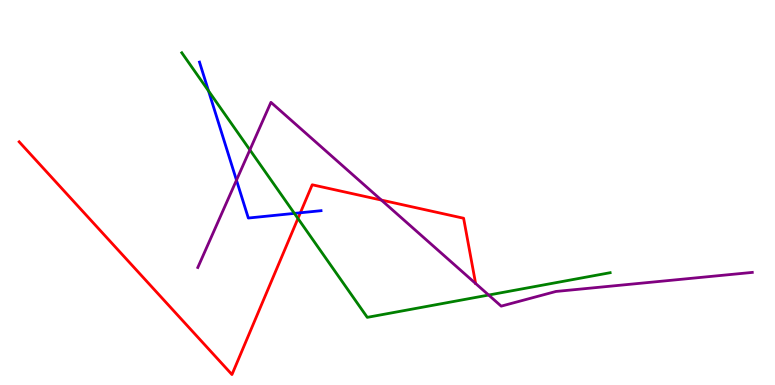[{'lines': ['blue', 'red'], 'intersections': [{'x': 3.88, 'y': 4.47}]}, {'lines': ['green', 'red'], 'intersections': [{'x': 3.84, 'y': 4.33}]}, {'lines': ['purple', 'red'], 'intersections': [{'x': 4.92, 'y': 4.8}]}, {'lines': ['blue', 'green'], 'intersections': [{'x': 2.69, 'y': 7.64}, {'x': 3.8, 'y': 4.46}]}, {'lines': ['blue', 'purple'], 'intersections': [{'x': 3.05, 'y': 5.32}]}, {'lines': ['green', 'purple'], 'intersections': [{'x': 3.22, 'y': 6.11}, {'x': 6.31, 'y': 2.34}]}]